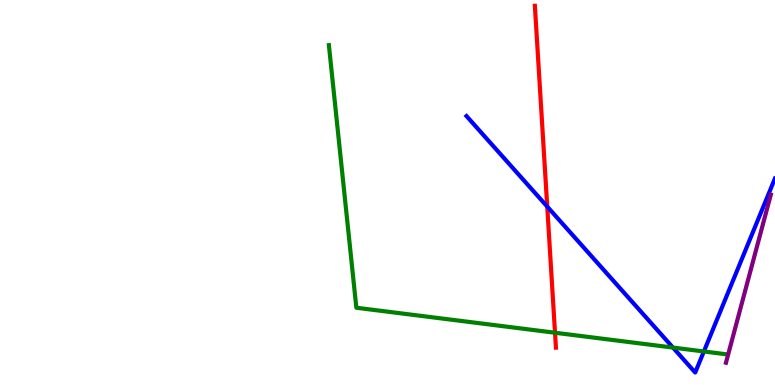[{'lines': ['blue', 'red'], 'intersections': [{'x': 7.06, 'y': 4.63}]}, {'lines': ['green', 'red'], 'intersections': [{'x': 7.16, 'y': 1.36}]}, {'lines': ['purple', 'red'], 'intersections': []}, {'lines': ['blue', 'green'], 'intersections': [{'x': 8.68, 'y': 0.972}, {'x': 9.08, 'y': 0.871}]}, {'lines': ['blue', 'purple'], 'intersections': []}, {'lines': ['green', 'purple'], 'intersections': []}]